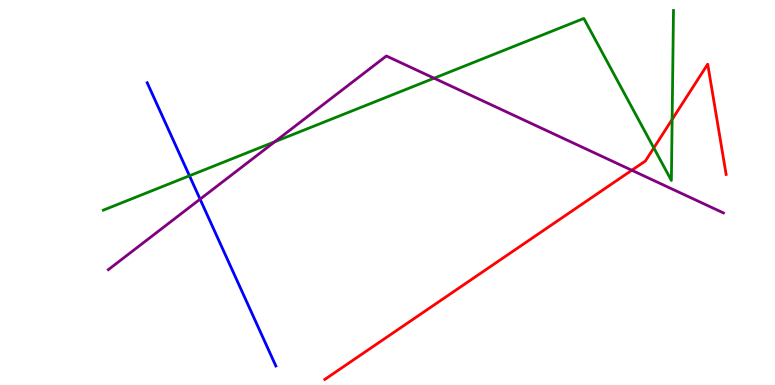[{'lines': ['blue', 'red'], 'intersections': []}, {'lines': ['green', 'red'], 'intersections': [{'x': 8.44, 'y': 6.16}, {'x': 8.67, 'y': 6.9}]}, {'lines': ['purple', 'red'], 'intersections': [{'x': 8.15, 'y': 5.58}]}, {'lines': ['blue', 'green'], 'intersections': [{'x': 2.44, 'y': 5.43}]}, {'lines': ['blue', 'purple'], 'intersections': [{'x': 2.58, 'y': 4.83}]}, {'lines': ['green', 'purple'], 'intersections': [{'x': 3.55, 'y': 6.32}, {'x': 5.6, 'y': 7.97}]}]